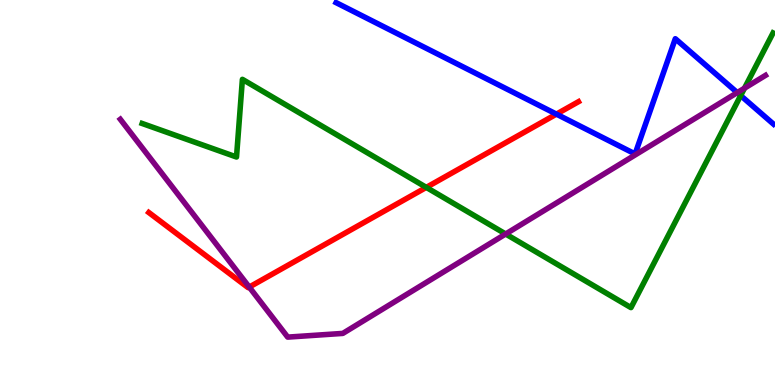[{'lines': ['blue', 'red'], 'intersections': [{'x': 7.18, 'y': 7.04}]}, {'lines': ['green', 'red'], 'intersections': [{'x': 5.5, 'y': 5.13}]}, {'lines': ['purple', 'red'], 'intersections': [{'x': 3.22, 'y': 2.54}]}, {'lines': ['blue', 'green'], 'intersections': [{'x': 9.56, 'y': 7.52}]}, {'lines': ['blue', 'purple'], 'intersections': [{'x': 9.51, 'y': 7.59}]}, {'lines': ['green', 'purple'], 'intersections': [{'x': 6.52, 'y': 3.92}, {'x': 9.61, 'y': 7.71}]}]